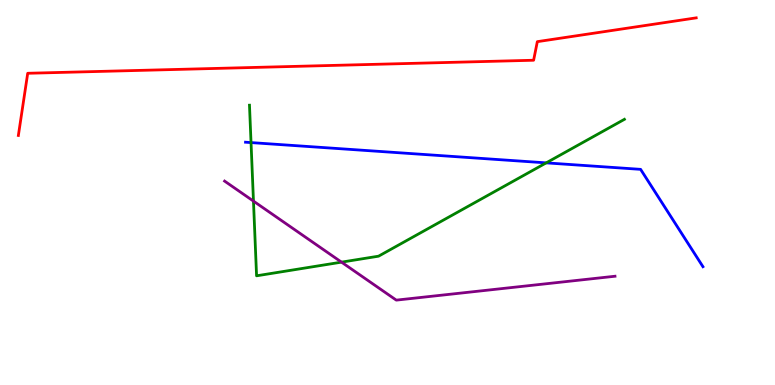[{'lines': ['blue', 'red'], 'intersections': []}, {'lines': ['green', 'red'], 'intersections': []}, {'lines': ['purple', 'red'], 'intersections': []}, {'lines': ['blue', 'green'], 'intersections': [{'x': 3.24, 'y': 6.3}, {'x': 7.05, 'y': 5.77}]}, {'lines': ['blue', 'purple'], 'intersections': []}, {'lines': ['green', 'purple'], 'intersections': [{'x': 3.27, 'y': 4.78}, {'x': 4.41, 'y': 3.19}]}]